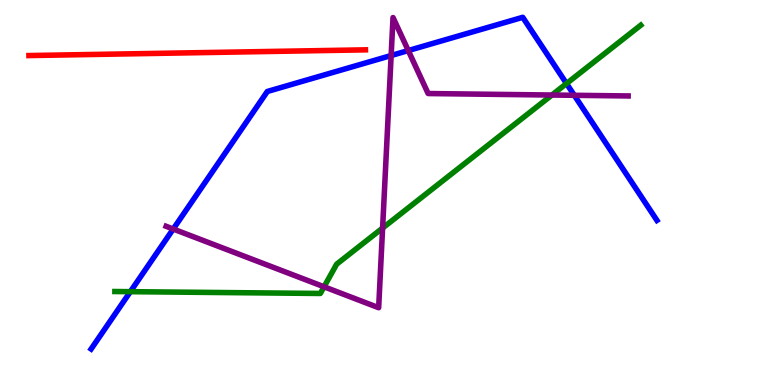[{'lines': ['blue', 'red'], 'intersections': []}, {'lines': ['green', 'red'], 'intersections': []}, {'lines': ['purple', 'red'], 'intersections': []}, {'lines': ['blue', 'green'], 'intersections': [{'x': 1.68, 'y': 2.42}, {'x': 7.31, 'y': 7.83}]}, {'lines': ['blue', 'purple'], 'intersections': [{'x': 2.24, 'y': 4.05}, {'x': 5.05, 'y': 8.56}, {'x': 5.27, 'y': 8.69}, {'x': 7.41, 'y': 7.52}]}, {'lines': ['green', 'purple'], 'intersections': [{'x': 4.18, 'y': 2.55}, {'x': 4.94, 'y': 4.08}, {'x': 7.12, 'y': 7.53}]}]